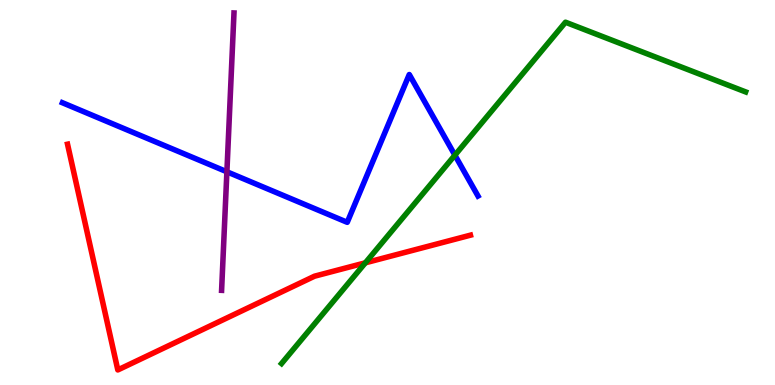[{'lines': ['blue', 'red'], 'intersections': []}, {'lines': ['green', 'red'], 'intersections': [{'x': 4.71, 'y': 3.17}]}, {'lines': ['purple', 'red'], 'intersections': []}, {'lines': ['blue', 'green'], 'intersections': [{'x': 5.87, 'y': 5.97}]}, {'lines': ['blue', 'purple'], 'intersections': [{'x': 2.93, 'y': 5.54}]}, {'lines': ['green', 'purple'], 'intersections': []}]